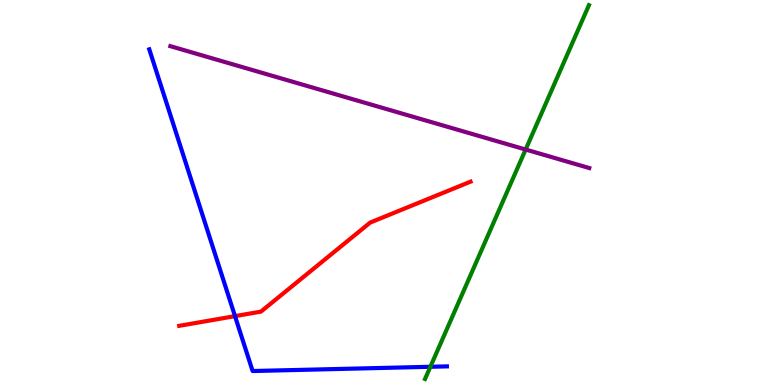[{'lines': ['blue', 'red'], 'intersections': [{'x': 3.03, 'y': 1.79}]}, {'lines': ['green', 'red'], 'intersections': []}, {'lines': ['purple', 'red'], 'intersections': []}, {'lines': ['blue', 'green'], 'intersections': [{'x': 5.55, 'y': 0.473}]}, {'lines': ['blue', 'purple'], 'intersections': []}, {'lines': ['green', 'purple'], 'intersections': [{'x': 6.78, 'y': 6.12}]}]